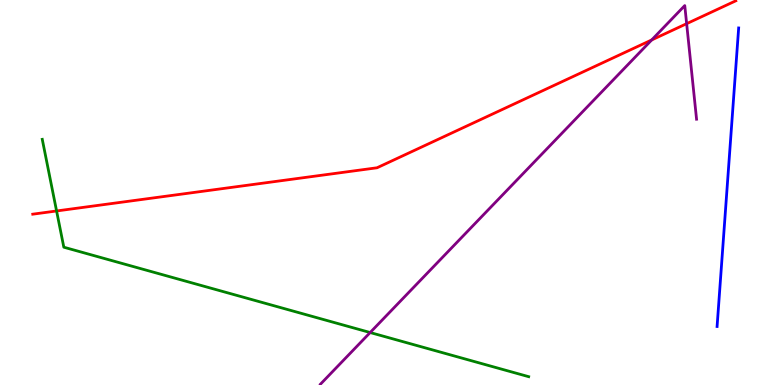[{'lines': ['blue', 'red'], 'intersections': []}, {'lines': ['green', 'red'], 'intersections': [{'x': 0.73, 'y': 4.52}]}, {'lines': ['purple', 'red'], 'intersections': [{'x': 8.41, 'y': 8.96}, {'x': 8.86, 'y': 9.38}]}, {'lines': ['blue', 'green'], 'intersections': []}, {'lines': ['blue', 'purple'], 'intersections': []}, {'lines': ['green', 'purple'], 'intersections': [{'x': 4.78, 'y': 1.36}]}]